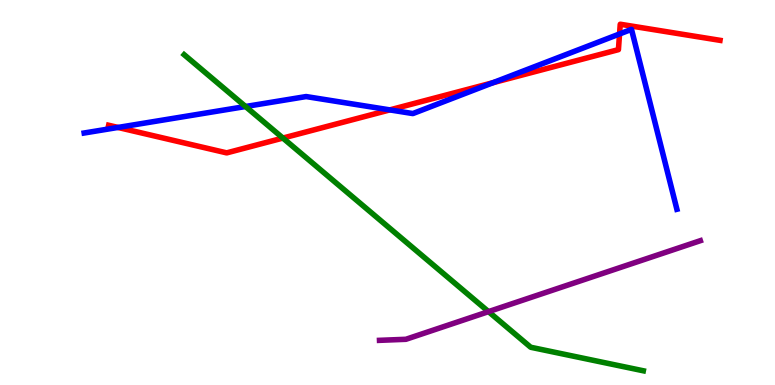[{'lines': ['blue', 'red'], 'intersections': [{'x': 1.52, 'y': 6.69}, {'x': 5.03, 'y': 7.15}, {'x': 6.36, 'y': 7.85}, {'x': 7.99, 'y': 9.12}]}, {'lines': ['green', 'red'], 'intersections': [{'x': 3.65, 'y': 6.41}]}, {'lines': ['purple', 'red'], 'intersections': []}, {'lines': ['blue', 'green'], 'intersections': [{'x': 3.17, 'y': 7.23}]}, {'lines': ['blue', 'purple'], 'intersections': []}, {'lines': ['green', 'purple'], 'intersections': [{'x': 6.3, 'y': 1.91}]}]